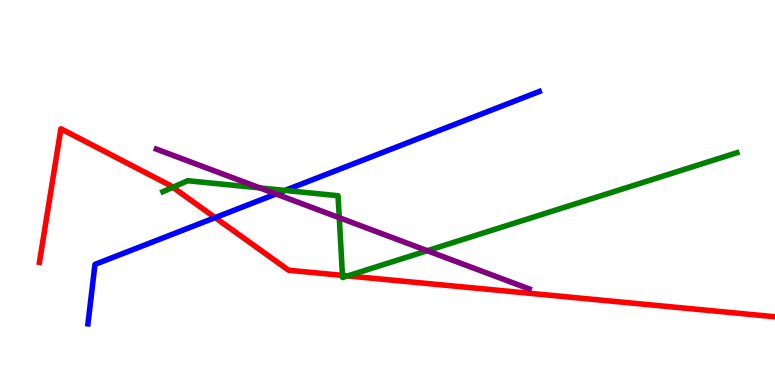[{'lines': ['blue', 'red'], 'intersections': [{'x': 2.78, 'y': 4.35}]}, {'lines': ['green', 'red'], 'intersections': [{'x': 2.23, 'y': 5.14}, {'x': 4.42, 'y': 2.85}, {'x': 4.49, 'y': 2.83}]}, {'lines': ['purple', 'red'], 'intersections': []}, {'lines': ['blue', 'green'], 'intersections': [{'x': 3.68, 'y': 5.05}]}, {'lines': ['blue', 'purple'], 'intersections': [{'x': 3.56, 'y': 4.96}]}, {'lines': ['green', 'purple'], 'intersections': [{'x': 3.35, 'y': 5.12}, {'x': 4.38, 'y': 4.35}, {'x': 5.51, 'y': 3.49}]}]